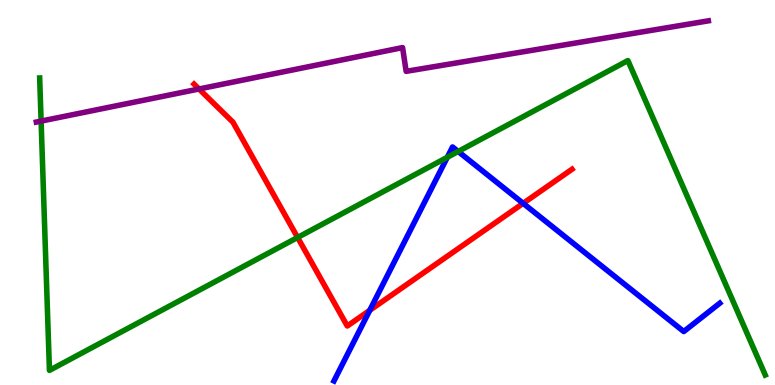[{'lines': ['blue', 'red'], 'intersections': [{'x': 4.77, 'y': 1.94}, {'x': 6.75, 'y': 4.72}]}, {'lines': ['green', 'red'], 'intersections': [{'x': 3.84, 'y': 3.83}]}, {'lines': ['purple', 'red'], 'intersections': [{'x': 2.57, 'y': 7.69}]}, {'lines': ['blue', 'green'], 'intersections': [{'x': 5.77, 'y': 5.91}, {'x': 5.91, 'y': 6.07}]}, {'lines': ['blue', 'purple'], 'intersections': []}, {'lines': ['green', 'purple'], 'intersections': [{'x': 0.53, 'y': 6.85}]}]